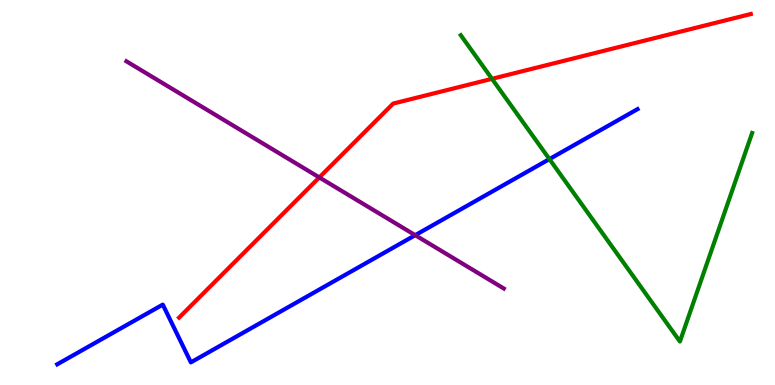[{'lines': ['blue', 'red'], 'intersections': []}, {'lines': ['green', 'red'], 'intersections': [{'x': 6.35, 'y': 7.95}]}, {'lines': ['purple', 'red'], 'intersections': [{'x': 4.12, 'y': 5.39}]}, {'lines': ['blue', 'green'], 'intersections': [{'x': 7.09, 'y': 5.87}]}, {'lines': ['blue', 'purple'], 'intersections': [{'x': 5.36, 'y': 3.89}]}, {'lines': ['green', 'purple'], 'intersections': []}]